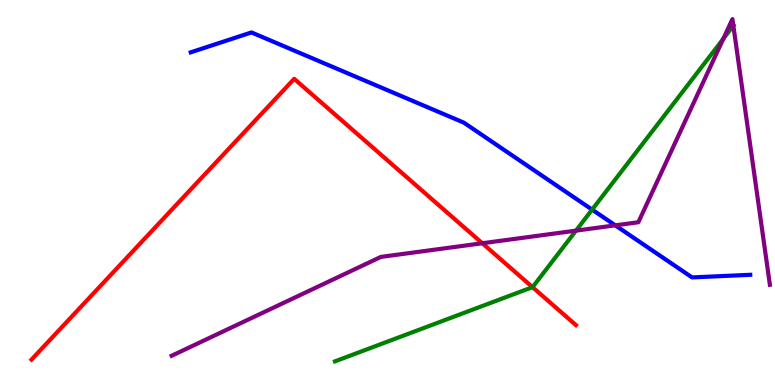[{'lines': ['blue', 'red'], 'intersections': []}, {'lines': ['green', 'red'], 'intersections': [{'x': 6.87, 'y': 2.54}]}, {'lines': ['purple', 'red'], 'intersections': [{'x': 6.22, 'y': 3.68}]}, {'lines': ['blue', 'green'], 'intersections': [{'x': 7.64, 'y': 4.56}]}, {'lines': ['blue', 'purple'], 'intersections': [{'x': 7.94, 'y': 4.15}]}, {'lines': ['green', 'purple'], 'intersections': [{'x': 7.43, 'y': 4.01}, {'x': 9.33, 'y': 8.99}, {'x': 9.46, 'y': 9.33}]}]